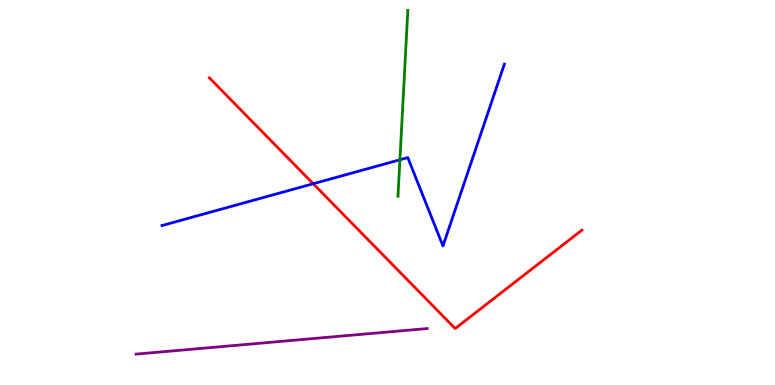[{'lines': ['blue', 'red'], 'intersections': [{'x': 4.04, 'y': 5.23}]}, {'lines': ['green', 'red'], 'intersections': []}, {'lines': ['purple', 'red'], 'intersections': []}, {'lines': ['blue', 'green'], 'intersections': [{'x': 5.16, 'y': 5.85}]}, {'lines': ['blue', 'purple'], 'intersections': []}, {'lines': ['green', 'purple'], 'intersections': []}]